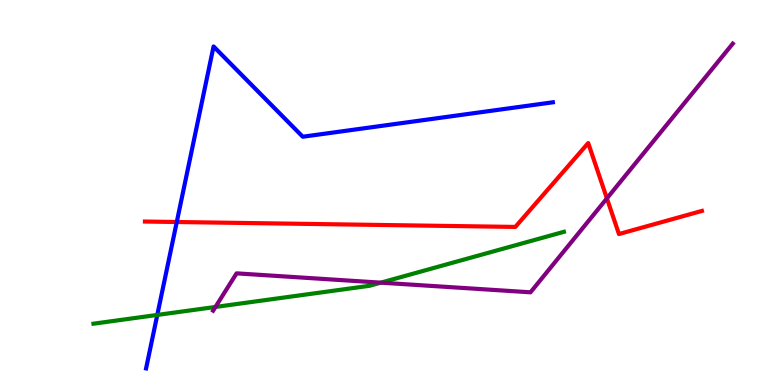[{'lines': ['blue', 'red'], 'intersections': [{'x': 2.28, 'y': 4.23}]}, {'lines': ['green', 'red'], 'intersections': []}, {'lines': ['purple', 'red'], 'intersections': [{'x': 7.83, 'y': 4.85}]}, {'lines': ['blue', 'green'], 'intersections': [{'x': 2.03, 'y': 1.82}]}, {'lines': ['blue', 'purple'], 'intersections': []}, {'lines': ['green', 'purple'], 'intersections': [{'x': 2.78, 'y': 2.03}, {'x': 4.91, 'y': 2.66}]}]